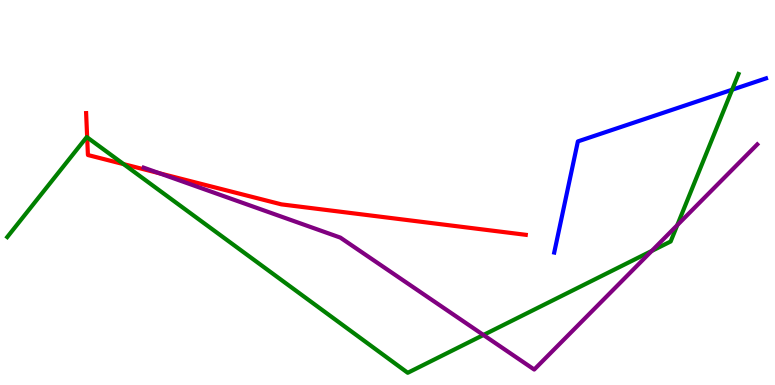[{'lines': ['blue', 'red'], 'intersections': []}, {'lines': ['green', 'red'], 'intersections': [{'x': 1.12, 'y': 6.43}, {'x': 1.6, 'y': 5.74}]}, {'lines': ['purple', 'red'], 'intersections': [{'x': 2.06, 'y': 5.5}]}, {'lines': ['blue', 'green'], 'intersections': [{'x': 9.45, 'y': 7.67}]}, {'lines': ['blue', 'purple'], 'intersections': []}, {'lines': ['green', 'purple'], 'intersections': [{'x': 6.24, 'y': 1.3}, {'x': 8.41, 'y': 3.48}, {'x': 8.74, 'y': 4.15}]}]